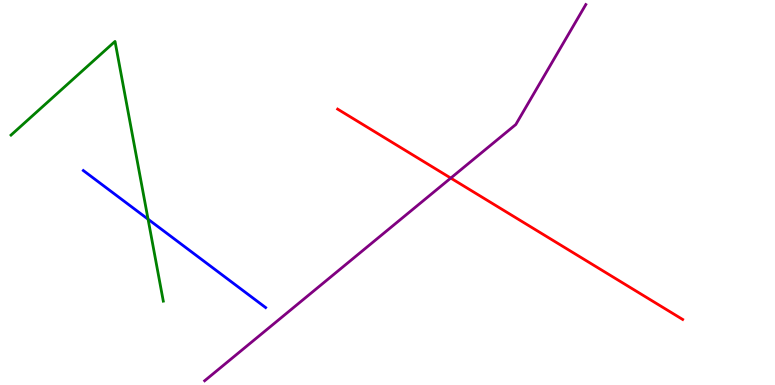[{'lines': ['blue', 'red'], 'intersections': []}, {'lines': ['green', 'red'], 'intersections': []}, {'lines': ['purple', 'red'], 'intersections': [{'x': 5.82, 'y': 5.37}]}, {'lines': ['blue', 'green'], 'intersections': [{'x': 1.91, 'y': 4.31}]}, {'lines': ['blue', 'purple'], 'intersections': []}, {'lines': ['green', 'purple'], 'intersections': []}]